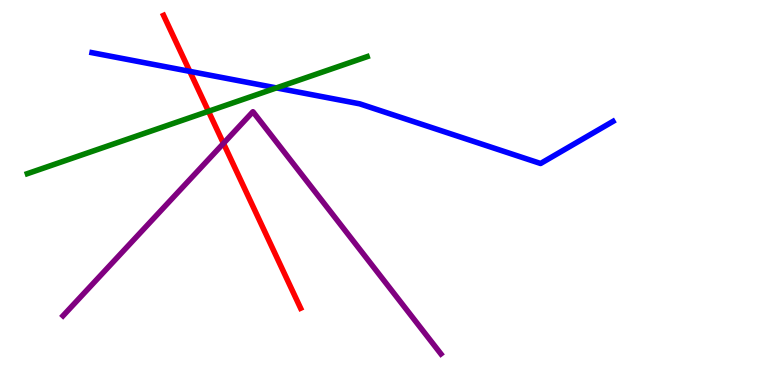[{'lines': ['blue', 'red'], 'intersections': [{'x': 2.45, 'y': 8.15}]}, {'lines': ['green', 'red'], 'intersections': [{'x': 2.69, 'y': 7.11}]}, {'lines': ['purple', 'red'], 'intersections': [{'x': 2.88, 'y': 6.28}]}, {'lines': ['blue', 'green'], 'intersections': [{'x': 3.57, 'y': 7.72}]}, {'lines': ['blue', 'purple'], 'intersections': []}, {'lines': ['green', 'purple'], 'intersections': []}]